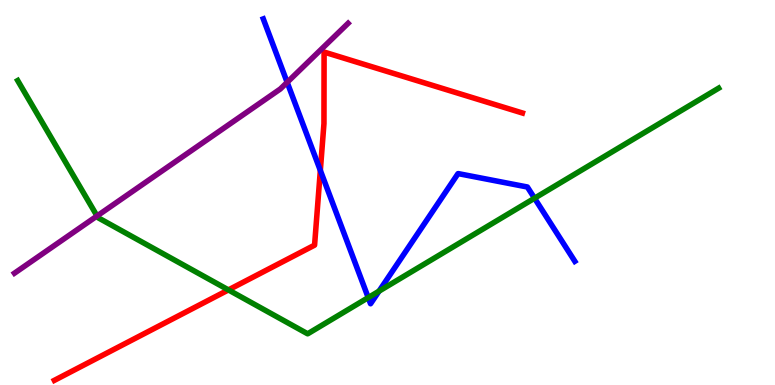[{'lines': ['blue', 'red'], 'intersections': [{'x': 4.13, 'y': 5.57}]}, {'lines': ['green', 'red'], 'intersections': [{'x': 2.95, 'y': 2.47}]}, {'lines': ['purple', 'red'], 'intersections': []}, {'lines': ['blue', 'green'], 'intersections': [{'x': 4.75, 'y': 2.27}, {'x': 4.89, 'y': 2.44}, {'x': 6.9, 'y': 4.85}]}, {'lines': ['blue', 'purple'], 'intersections': [{'x': 3.71, 'y': 7.86}]}, {'lines': ['green', 'purple'], 'intersections': [{'x': 1.25, 'y': 4.39}]}]